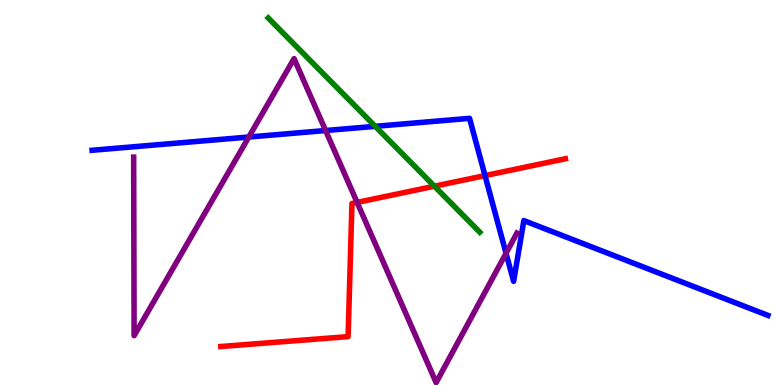[{'lines': ['blue', 'red'], 'intersections': [{'x': 6.26, 'y': 5.44}]}, {'lines': ['green', 'red'], 'intersections': [{'x': 5.61, 'y': 5.16}]}, {'lines': ['purple', 'red'], 'intersections': [{'x': 4.61, 'y': 4.74}]}, {'lines': ['blue', 'green'], 'intersections': [{'x': 4.84, 'y': 6.72}]}, {'lines': ['blue', 'purple'], 'intersections': [{'x': 3.21, 'y': 6.44}, {'x': 4.2, 'y': 6.61}, {'x': 6.53, 'y': 3.42}]}, {'lines': ['green', 'purple'], 'intersections': []}]